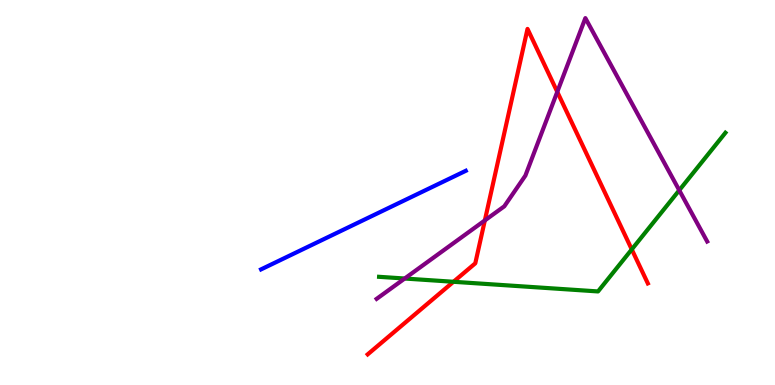[{'lines': ['blue', 'red'], 'intersections': []}, {'lines': ['green', 'red'], 'intersections': [{'x': 5.85, 'y': 2.68}, {'x': 8.15, 'y': 3.52}]}, {'lines': ['purple', 'red'], 'intersections': [{'x': 6.26, 'y': 4.27}, {'x': 7.19, 'y': 7.61}]}, {'lines': ['blue', 'green'], 'intersections': []}, {'lines': ['blue', 'purple'], 'intersections': []}, {'lines': ['green', 'purple'], 'intersections': [{'x': 5.22, 'y': 2.77}, {'x': 8.76, 'y': 5.06}]}]